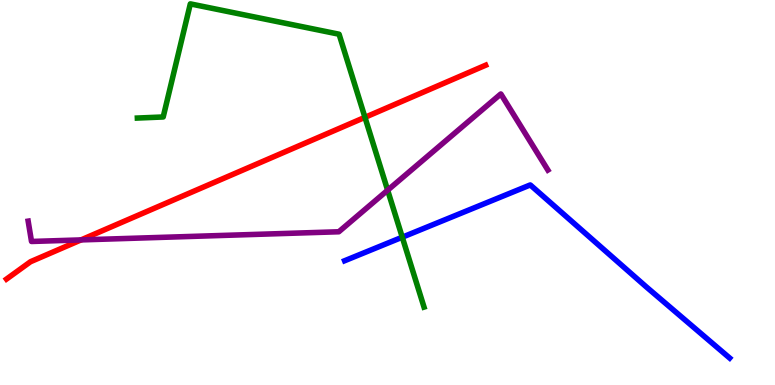[{'lines': ['blue', 'red'], 'intersections': []}, {'lines': ['green', 'red'], 'intersections': [{'x': 4.71, 'y': 6.95}]}, {'lines': ['purple', 'red'], 'intersections': [{'x': 1.05, 'y': 3.77}]}, {'lines': ['blue', 'green'], 'intersections': [{'x': 5.19, 'y': 3.84}]}, {'lines': ['blue', 'purple'], 'intersections': []}, {'lines': ['green', 'purple'], 'intersections': [{'x': 5.0, 'y': 5.06}]}]